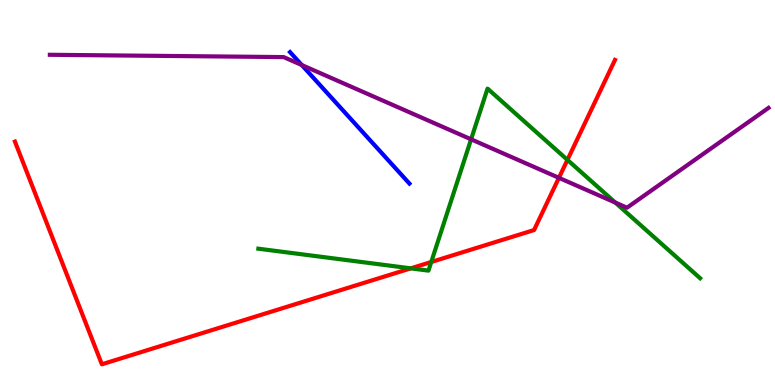[{'lines': ['blue', 'red'], 'intersections': []}, {'lines': ['green', 'red'], 'intersections': [{'x': 5.3, 'y': 3.03}, {'x': 5.56, 'y': 3.2}, {'x': 7.32, 'y': 5.85}]}, {'lines': ['purple', 'red'], 'intersections': [{'x': 7.21, 'y': 5.38}]}, {'lines': ['blue', 'green'], 'intersections': []}, {'lines': ['blue', 'purple'], 'intersections': [{'x': 3.89, 'y': 8.31}]}, {'lines': ['green', 'purple'], 'intersections': [{'x': 6.08, 'y': 6.38}, {'x': 7.94, 'y': 4.74}]}]